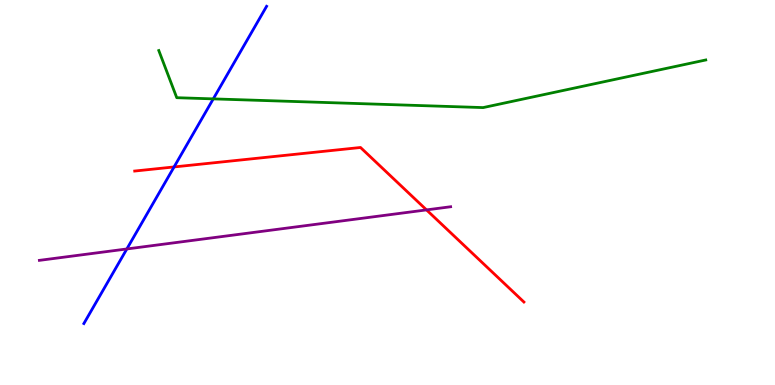[{'lines': ['blue', 'red'], 'intersections': [{'x': 2.25, 'y': 5.66}]}, {'lines': ['green', 'red'], 'intersections': []}, {'lines': ['purple', 'red'], 'intersections': [{'x': 5.5, 'y': 4.55}]}, {'lines': ['blue', 'green'], 'intersections': [{'x': 2.75, 'y': 7.43}]}, {'lines': ['blue', 'purple'], 'intersections': [{'x': 1.64, 'y': 3.53}]}, {'lines': ['green', 'purple'], 'intersections': []}]